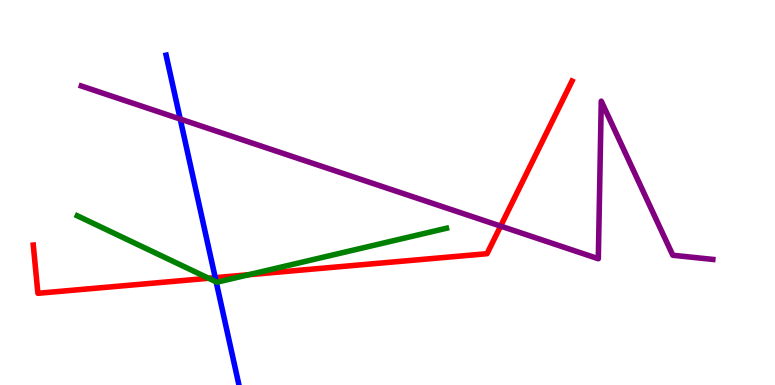[{'lines': ['blue', 'red'], 'intersections': [{'x': 2.78, 'y': 2.79}]}, {'lines': ['green', 'red'], 'intersections': [{'x': 2.69, 'y': 2.77}, {'x': 3.21, 'y': 2.86}]}, {'lines': ['purple', 'red'], 'intersections': [{'x': 6.46, 'y': 4.13}]}, {'lines': ['blue', 'green'], 'intersections': [{'x': 2.79, 'y': 2.68}]}, {'lines': ['blue', 'purple'], 'intersections': [{'x': 2.33, 'y': 6.91}]}, {'lines': ['green', 'purple'], 'intersections': []}]